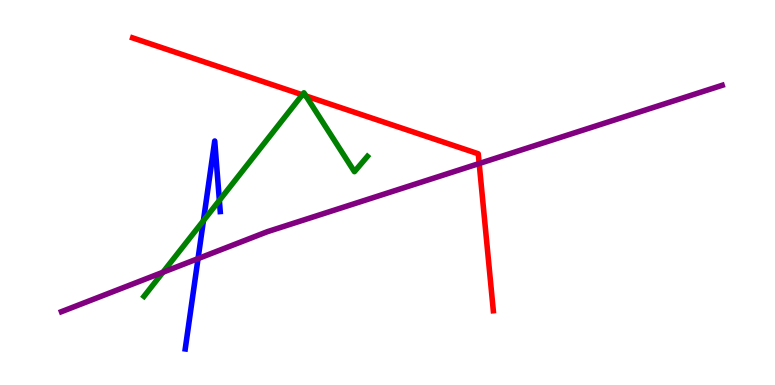[{'lines': ['blue', 'red'], 'intersections': []}, {'lines': ['green', 'red'], 'intersections': [{'x': 3.9, 'y': 7.54}, {'x': 3.95, 'y': 7.51}]}, {'lines': ['purple', 'red'], 'intersections': [{'x': 6.18, 'y': 5.75}]}, {'lines': ['blue', 'green'], 'intersections': [{'x': 2.62, 'y': 4.27}, {'x': 2.83, 'y': 4.79}]}, {'lines': ['blue', 'purple'], 'intersections': [{'x': 2.56, 'y': 3.28}]}, {'lines': ['green', 'purple'], 'intersections': [{'x': 2.1, 'y': 2.93}]}]